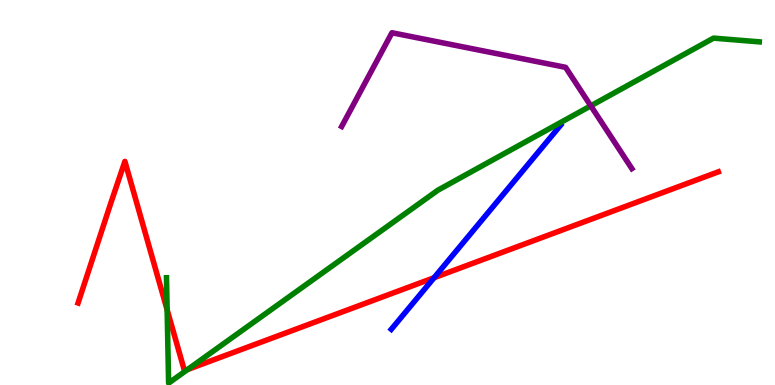[{'lines': ['blue', 'red'], 'intersections': [{'x': 5.6, 'y': 2.79}]}, {'lines': ['green', 'red'], 'intersections': [{'x': 2.16, 'y': 1.95}, {'x': 2.42, 'y': 0.402}]}, {'lines': ['purple', 'red'], 'intersections': []}, {'lines': ['blue', 'green'], 'intersections': []}, {'lines': ['blue', 'purple'], 'intersections': []}, {'lines': ['green', 'purple'], 'intersections': [{'x': 7.62, 'y': 7.25}]}]